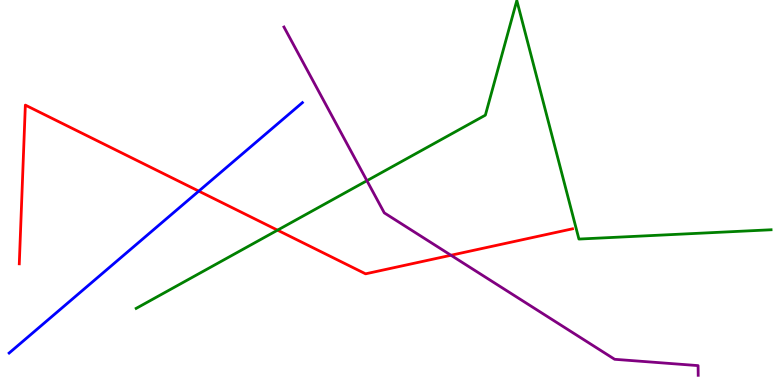[{'lines': ['blue', 'red'], 'intersections': [{'x': 2.57, 'y': 5.04}]}, {'lines': ['green', 'red'], 'intersections': [{'x': 3.58, 'y': 4.02}]}, {'lines': ['purple', 'red'], 'intersections': [{'x': 5.82, 'y': 3.37}]}, {'lines': ['blue', 'green'], 'intersections': []}, {'lines': ['blue', 'purple'], 'intersections': []}, {'lines': ['green', 'purple'], 'intersections': [{'x': 4.73, 'y': 5.31}]}]